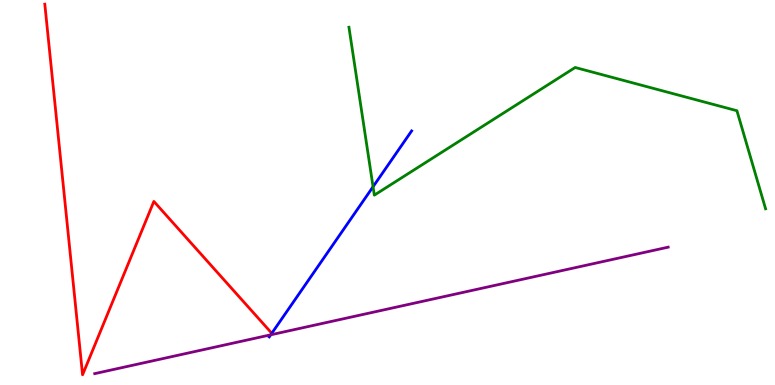[{'lines': ['blue', 'red'], 'intersections': []}, {'lines': ['green', 'red'], 'intersections': []}, {'lines': ['purple', 'red'], 'intersections': []}, {'lines': ['blue', 'green'], 'intersections': [{'x': 4.81, 'y': 5.15}]}, {'lines': ['blue', 'purple'], 'intersections': [{'x': 3.49, 'y': 1.3}]}, {'lines': ['green', 'purple'], 'intersections': []}]